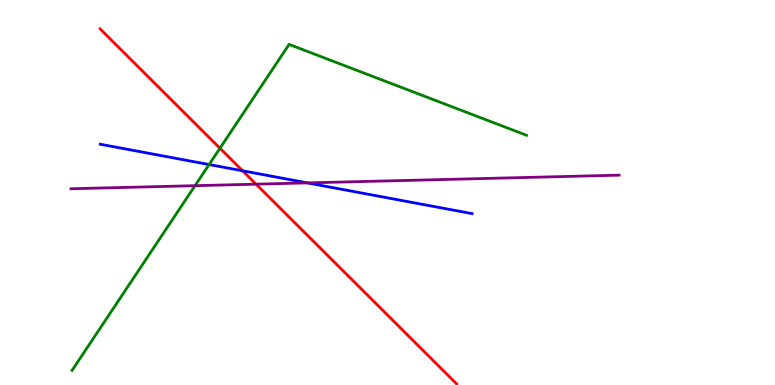[{'lines': ['blue', 'red'], 'intersections': [{'x': 3.13, 'y': 5.56}]}, {'lines': ['green', 'red'], 'intersections': [{'x': 2.84, 'y': 6.15}]}, {'lines': ['purple', 'red'], 'intersections': [{'x': 3.3, 'y': 5.22}]}, {'lines': ['blue', 'green'], 'intersections': [{'x': 2.7, 'y': 5.73}]}, {'lines': ['blue', 'purple'], 'intersections': [{'x': 3.97, 'y': 5.25}]}, {'lines': ['green', 'purple'], 'intersections': [{'x': 2.52, 'y': 5.18}]}]